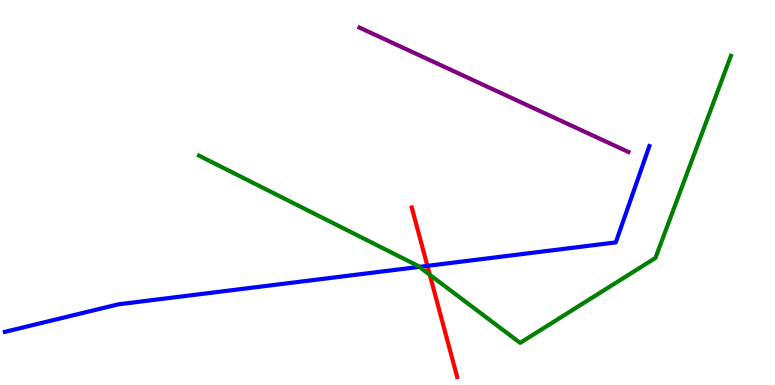[{'lines': ['blue', 'red'], 'intersections': [{'x': 5.51, 'y': 3.09}]}, {'lines': ['green', 'red'], 'intersections': [{'x': 5.55, 'y': 2.86}]}, {'lines': ['purple', 'red'], 'intersections': []}, {'lines': ['blue', 'green'], 'intersections': [{'x': 5.41, 'y': 3.07}]}, {'lines': ['blue', 'purple'], 'intersections': []}, {'lines': ['green', 'purple'], 'intersections': []}]